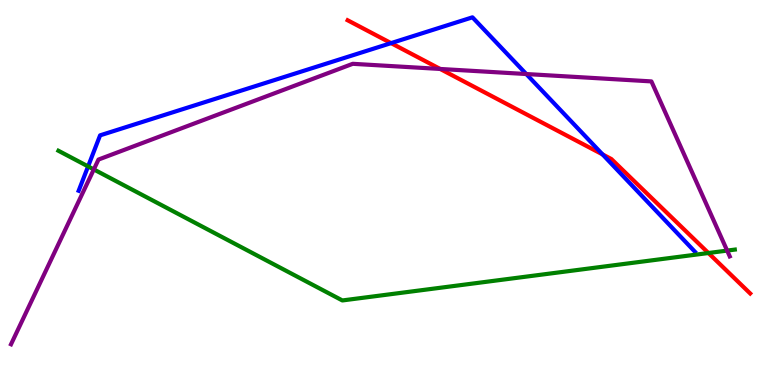[{'lines': ['blue', 'red'], 'intersections': [{'x': 5.05, 'y': 8.88}, {'x': 7.77, 'y': 5.99}]}, {'lines': ['green', 'red'], 'intersections': [{'x': 9.14, 'y': 3.43}]}, {'lines': ['purple', 'red'], 'intersections': [{'x': 5.68, 'y': 8.21}]}, {'lines': ['blue', 'green'], 'intersections': [{'x': 1.14, 'y': 5.68}]}, {'lines': ['blue', 'purple'], 'intersections': [{'x': 6.79, 'y': 8.08}]}, {'lines': ['green', 'purple'], 'intersections': [{'x': 1.21, 'y': 5.6}, {'x': 9.38, 'y': 3.49}]}]